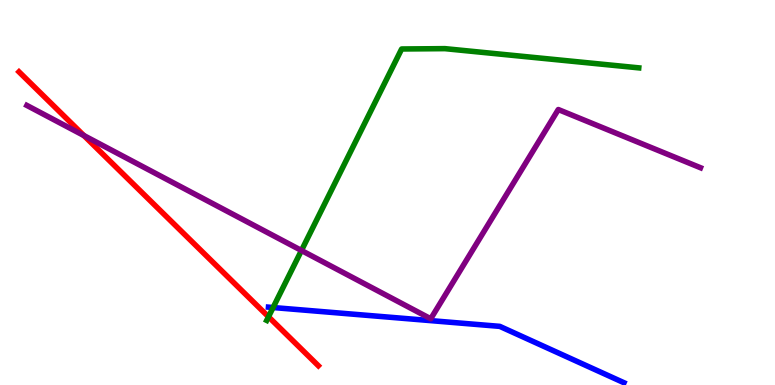[{'lines': ['blue', 'red'], 'intersections': []}, {'lines': ['green', 'red'], 'intersections': [{'x': 3.46, 'y': 1.77}]}, {'lines': ['purple', 'red'], 'intersections': [{'x': 1.08, 'y': 6.48}]}, {'lines': ['blue', 'green'], 'intersections': [{'x': 3.52, 'y': 2.01}]}, {'lines': ['blue', 'purple'], 'intersections': []}, {'lines': ['green', 'purple'], 'intersections': [{'x': 3.89, 'y': 3.49}]}]